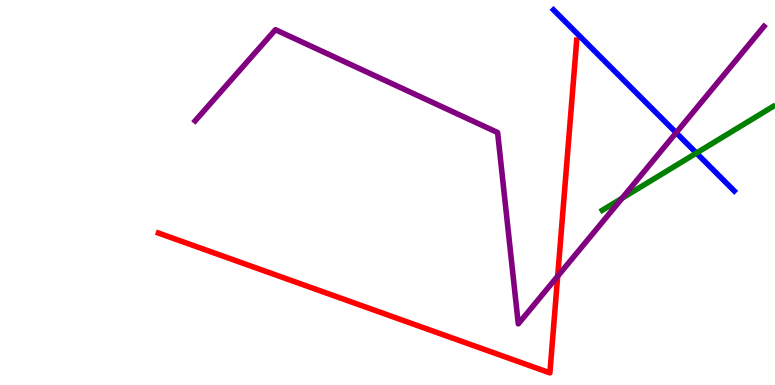[{'lines': ['blue', 'red'], 'intersections': []}, {'lines': ['green', 'red'], 'intersections': []}, {'lines': ['purple', 'red'], 'intersections': [{'x': 7.2, 'y': 2.83}]}, {'lines': ['blue', 'green'], 'intersections': [{'x': 8.99, 'y': 6.02}]}, {'lines': ['blue', 'purple'], 'intersections': [{'x': 8.72, 'y': 6.55}]}, {'lines': ['green', 'purple'], 'intersections': [{'x': 8.03, 'y': 4.85}]}]